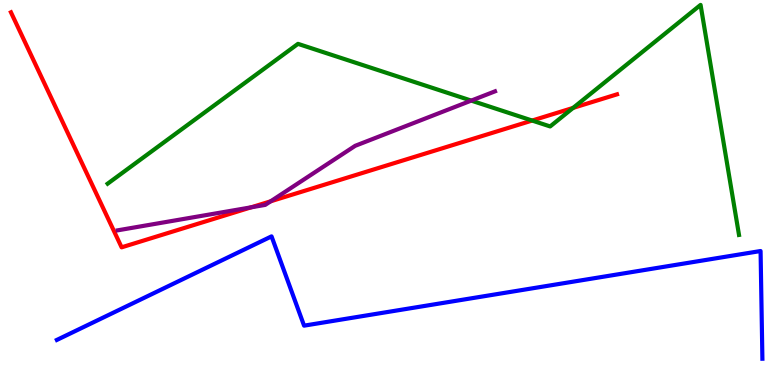[{'lines': ['blue', 'red'], 'intersections': []}, {'lines': ['green', 'red'], 'intersections': [{'x': 6.87, 'y': 6.87}, {'x': 7.39, 'y': 7.2}]}, {'lines': ['purple', 'red'], 'intersections': [{'x': 3.24, 'y': 4.62}, {'x': 3.49, 'y': 4.77}]}, {'lines': ['blue', 'green'], 'intersections': []}, {'lines': ['blue', 'purple'], 'intersections': []}, {'lines': ['green', 'purple'], 'intersections': [{'x': 6.08, 'y': 7.39}]}]